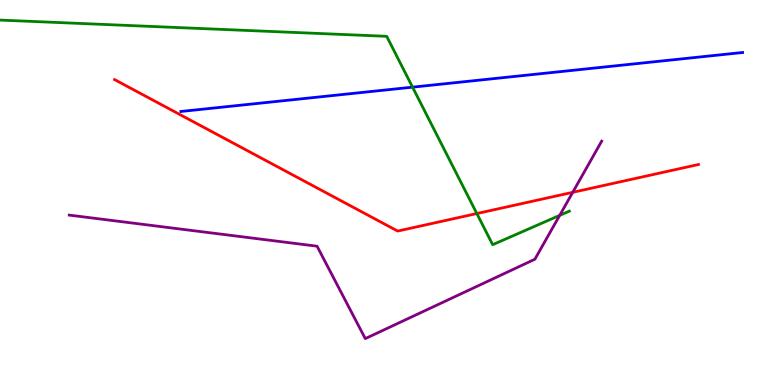[{'lines': ['blue', 'red'], 'intersections': []}, {'lines': ['green', 'red'], 'intersections': [{'x': 6.15, 'y': 4.45}]}, {'lines': ['purple', 'red'], 'intersections': [{'x': 7.39, 'y': 5.0}]}, {'lines': ['blue', 'green'], 'intersections': [{'x': 5.32, 'y': 7.74}]}, {'lines': ['blue', 'purple'], 'intersections': []}, {'lines': ['green', 'purple'], 'intersections': [{'x': 7.22, 'y': 4.41}]}]